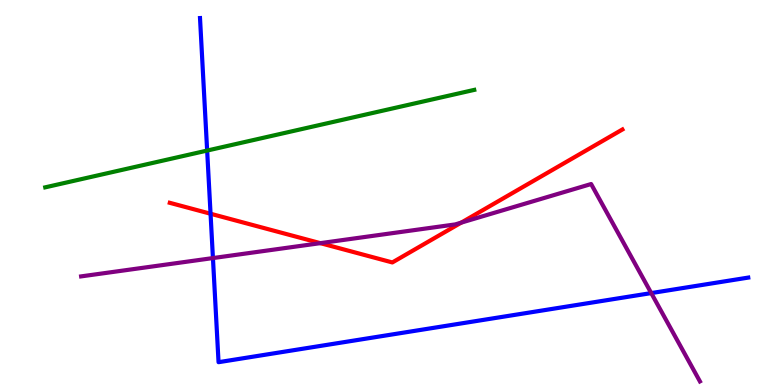[{'lines': ['blue', 'red'], 'intersections': [{'x': 2.72, 'y': 4.45}]}, {'lines': ['green', 'red'], 'intersections': []}, {'lines': ['purple', 'red'], 'intersections': [{'x': 4.13, 'y': 3.68}, {'x': 5.95, 'y': 4.22}]}, {'lines': ['blue', 'green'], 'intersections': [{'x': 2.67, 'y': 6.09}]}, {'lines': ['blue', 'purple'], 'intersections': [{'x': 2.75, 'y': 3.3}, {'x': 8.4, 'y': 2.39}]}, {'lines': ['green', 'purple'], 'intersections': []}]